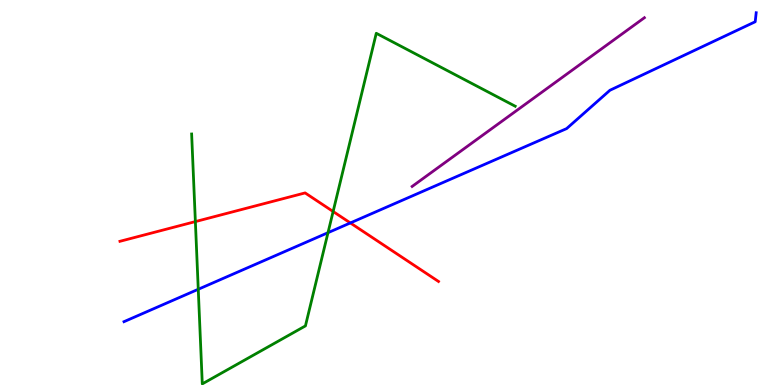[{'lines': ['blue', 'red'], 'intersections': [{'x': 4.52, 'y': 4.21}]}, {'lines': ['green', 'red'], 'intersections': [{'x': 2.52, 'y': 4.24}, {'x': 4.3, 'y': 4.51}]}, {'lines': ['purple', 'red'], 'intersections': []}, {'lines': ['blue', 'green'], 'intersections': [{'x': 2.56, 'y': 2.49}, {'x': 4.23, 'y': 3.96}]}, {'lines': ['blue', 'purple'], 'intersections': []}, {'lines': ['green', 'purple'], 'intersections': []}]